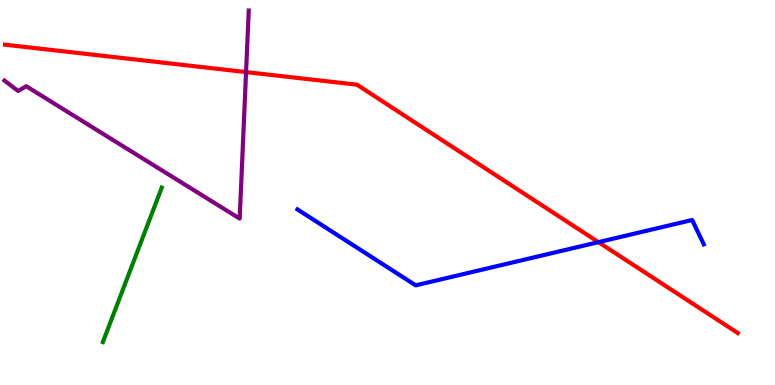[{'lines': ['blue', 'red'], 'intersections': [{'x': 7.72, 'y': 3.71}]}, {'lines': ['green', 'red'], 'intersections': []}, {'lines': ['purple', 'red'], 'intersections': [{'x': 3.17, 'y': 8.13}]}, {'lines': ['blue', 'green'], 'intersections': []}, {'lines': ['blue', 'purple'], 'intersections': []}, {'lines': ['green', 'purple'], 'intersections': []}]